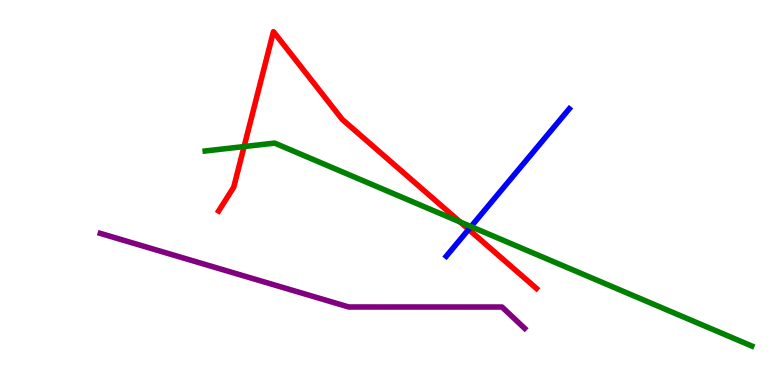[{'lines': ['blue', 'red'], 'intersections': [{'x': 6.05, 'y': 4.04}]}, {'lines': ['green', 'red'], 'intersections': [{'x': 3.15, 'y': 6.19}, {'x': 5.94, 'y': 4.23}]}, {'lines': ['purple', 'red'], 'intersections': []}, {'lines': ['blue', 'green'], 'intersections': [{'x': 6.08, 'y': 4.11}]}, {'lines': ['blue', 'purple'], 'intersections': []}, {'lines': ['green', 'purple'], 'intersections': []}]